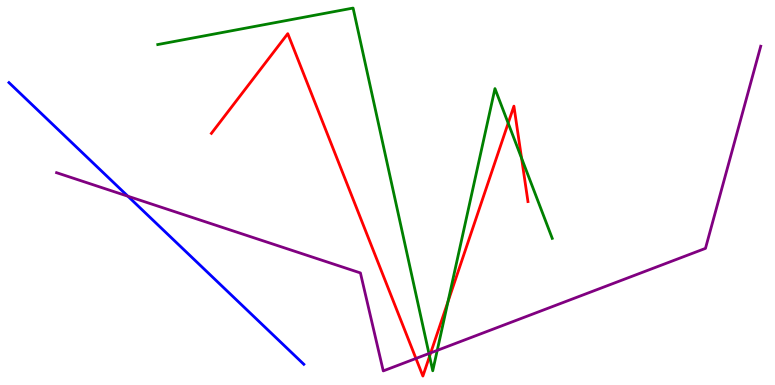[{'lines': ['blue', 'red'], 'intersections': []}, {'lines': ['green', 'red'], 'intersections': [{'x': 5.54, 'y': 0.746}, {'x': 5.78, 'y': 2.16}, {'x': 6.56, 'y': 6.8}, {'x': 6.73, 'y': 5.89}]}, {'lines': ['purple', 'red'], 'intersections': [{'x': 5.37, 'y': 0.689}, {'x': 5.56, 'y': 0.835}]}, {'lines': ['blue', 'green'], 'intersections': []}, {'lines': ['blue', 'purple'], 'intersections': [{'x': 1.65, 'y': 4.9}]}, {'lines': ['green', 'purple'], 'intersections': [{'x': 5.53, 'y': 0.817}, {'x': 5.64, 'y': 0.899}]}]